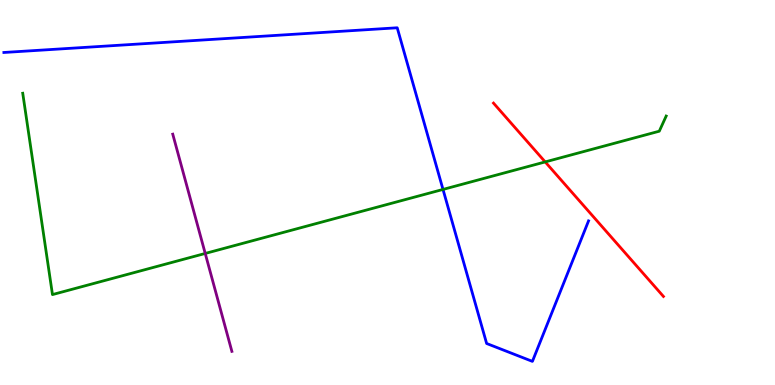[{'lines': ['blue', 'red'], 'intersections': []}, {'lines': ['green', 'red'], 'intersections': [{'x': 7.03, 'y': 5.79}]}, {'lines': ['purple', 'red'], 'intersections': []}, {'lines': ['blue', 'green'], 'intersections': [{'x': 5.72, 'y': 5.08}]}, {'lines': ['blue', 'purple'], 'intersections': []}, {'lines': ['green', 'purple'], 'intersections': [{'x': 2.65, 'y': 3.42}]}]